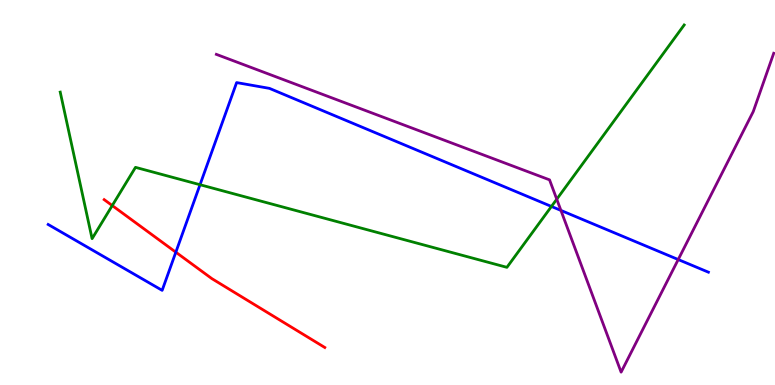[{'lines': ['blue', 'red'], 'intersections': [{'x': 2.27, 'y': 3.45}]}, {'lines': ['green', 'red'], 'intersections': [{'x': 1.45, 'y': 4.66}]}, {'lines': ['purple', 'red'], 'intersections': []}, {'lines': ['blue', 'green'], 'intersections': [{'x': 2.58, 'y': 5.2}, {'x': 7.12, 'y': 4.64}]}, {'lines': ['blue', 'purple'], 'intersections': [{'x': 7.24, 'y': 4.53}, {'x': 8.75, 'y': 3.26}]}, {'lines': ['green', 'purple'], 'intersections': [{'x': 7.18, 'y': 4.83}]}]